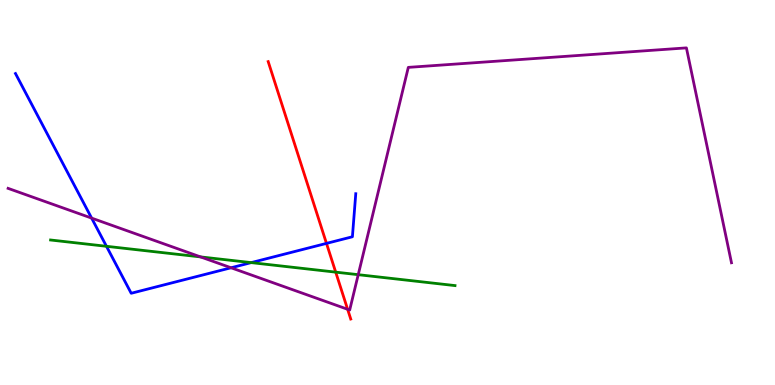[{'lines': ['blue', 'red'], 'intersections': [{'x': 4.21, 'y': 3.68}]}, {'lines': ['green', 'red'], 'intersections': [{'x': 4.33, 'y': 2.93}]}, {'lines': ['purple', 'red'], 'intersections': [{'x': 4.49, 'y': 1.97}]}, {'lines': ['blue', 'green'], 'intersections': [{'x': 1.37, 'y': 3.6}, {'x': 3.24, 'y': 3.18}]}, {'lines': ['blue', 'purple'], 'intersections': [{'x': 1.18, 'y': 4.33}, {'x': 2.98, 'y': 3.05}]}, {'lines': ['green', 'purple'], 'intersections': [{'x': 2.59, 'y': 3.33}, {'x': 4.62, 'y': 2.87}]}]